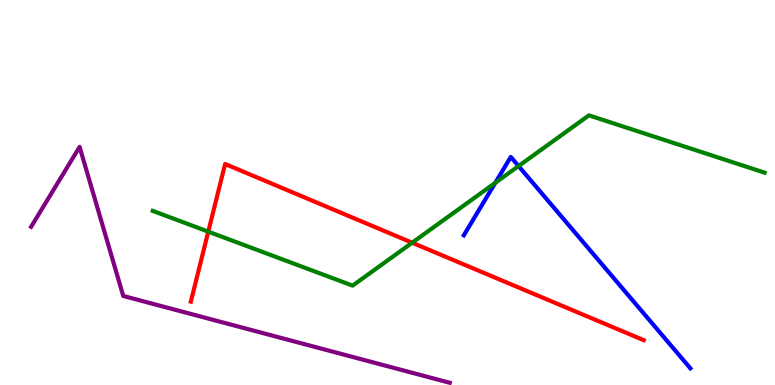[{'lines': ['blue', 'red'], 'intersections': []}, {'lines': ['green', 'red'], 'intersections': [{'x': 2.69, 'y': 3.98}, {'x': 5.32, 'y': 3.7}]}, {'lines': ['purple', 'red'], 'intersections': []}, {'lines': ['blue', 'green'], 'intersections': [{'x': 6.39, 'y': 5.25}, {'x': 6.69, 'y': 5.69}]}, {'lines': ['blue', 'purple'], 'intersections': []}, {'lines': ['green', 'purple'], 'intersections': []}]